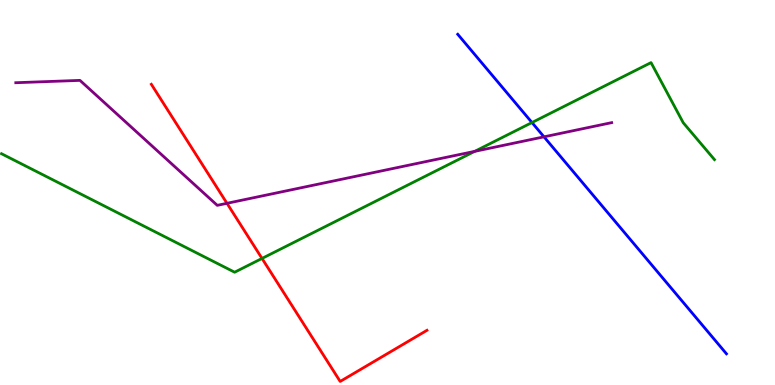[{'lines': ['blue', 'red'], 'intersections': []}, {'lines': ['green', 'red'], 'intersections': [{'x': 3.38, 'y': 3.29}]}, {'lines': ['purple', 'red'], 'intersections': [{'x': 2.93, 'y': 4.72}]}, {'lines': ['blue', 'green'], 'intersections': [{'x': 6.86, 'y': 6.82}]}, {'lines': ['blue', 'purple'], 'intersections': [{'x': 7.02, 'y': 6.45}]}, {'lines': ['green', 'purple'], 'intersections': [{'x': 6.13, 'y': 6.07}]}]